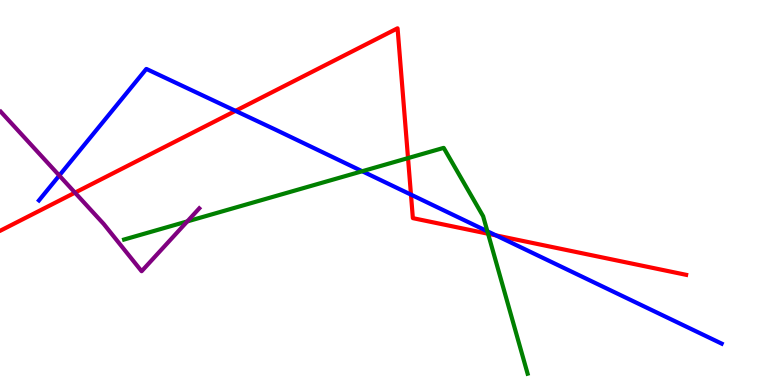[{'lines': ['blue', 'red'], 'intersections': [{'x': 3.04, 'y': 7.12}, {'x': 5.3, 'y': 4.94}, {'x': 6.4, 'y': 3.89}]}, {'lines': ['green', 'red'], 'intersections': [{'x': 5.26, 'y': 5.89}, {'x': 6.3, 'y': 3.93}]}, {'lines': ['purple', 'red'], 'intersections': [{'x': 0.968, 'y': 5.0}]}, {'lines': ['blue', 'green'], 'intersections': [{'x': 4.67, 'y': 5.55}, {'x': 6.29, 'y': 3.99}]}, {'lines': ['blue', 'purple'], 'intersections': [{'x': 0.765, 'y': 5.44}]}, {'lines': ['green', 'purple'], 'intersections': [{'x': 2.42, 'y': 4.25}]}]